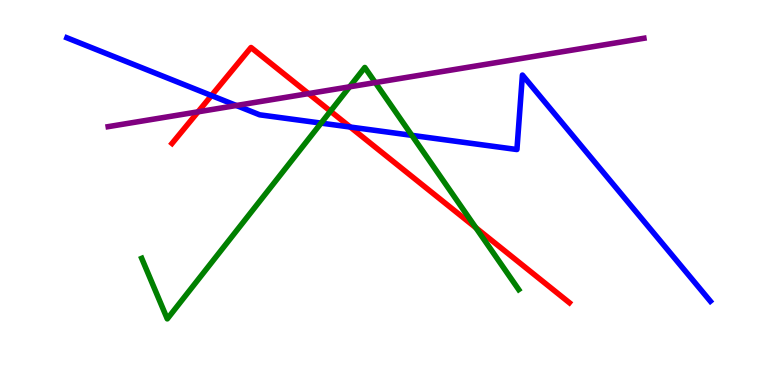[{'lines': ['blue', 'red'], 'intersections': [{'x': 2.73, 'y': 7.52}, {'x': 4.52, 'y': 6.7}]}, {'lines': ['green', 'red'], 'intersections': [{'x': 4.26, 'y': 7.11}, {'x': 6.14, 'y': 4.08}]}, {'lines': ['purple', 'red'], 'intersections': [{'x': 2.56, 'y': 7.1}, {'x': 3.98, 'y': 7.57}]}, {'lines': ['blue', 'green'], 'intersections': [{'x': 4.14, 'y': 6.8}, {'x': 5.31, 'y': 6.48}]}, {'lines': ['blue', 'purple'], 'intersections': [{'x': 3.05, 'y': 7.26}]}, {'lines': ['green', 'purple'], 'intersections': [{'x': 4.51, 'y': 7.74}, {'x': 4.84, 'y': 7.86}]}]